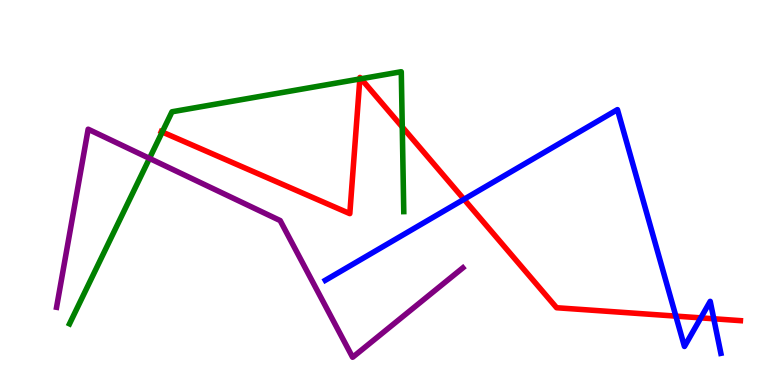[{'lines': ['blue', 'red'], 'intersections': [{'x': 5.99, 'y': 4.82}, {'x': 8.72, 'y': 1.79}, {'x': 9.04, 'y': 1.74}, {'x': 9.21, 'y': 1.72}]}, {'lines': ['green', 'red'], 'intersections': [{'x': 2.09, 'y': 6.57}, {'x': 4.64, 'y': 7.95}, {'x': 4.66, 'y': 7.95}, {'x': 5.19, 'y': 6.7}]}, {'lines': ['purple', 'red'], 'intersections': []}, {'lines': ['blue', 'green'], 'intersections': []}, {'lines': ['blue', 'purple'], 'intersections': []}, {'lines': ['green', 'purple'], 'intersections': [{'x': 1.93, 'y': 5.89}]}]